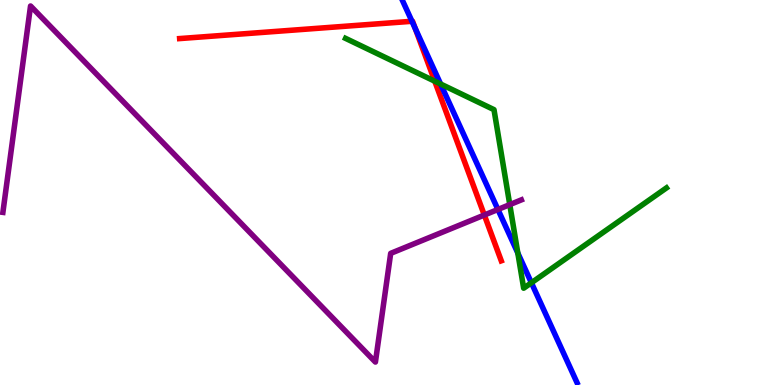[{'lines': ['blue', 'red'], 'intersections': [{'x': 5.32, 'y': 9.45}, {'x': 5.36, 'y': 9.27}]}, {'lines': ['green', 'red'], 'intersections': [{'x': 5.61, 'y': 7.89}]}, {'lines': ['purple', 'red'], 'intersections': [{'x': 6.25, 'y': 4.41}]}, {'lines': ['blue', 'green'], 'intersections': [{'x': 5.69, 'y': 7.82}, {'x': 6.68, 'y': 3.43}, {'x': 6.86, 'y': 2.66}]}, {'lines': ['blue', 'purple'], 'intersections': [{'x': 6.42, 'y': 4.56}]}, {'lines': ['green', 'purple'], 'intersections': [{'x': 6.58, 'y': 4.69}]}]